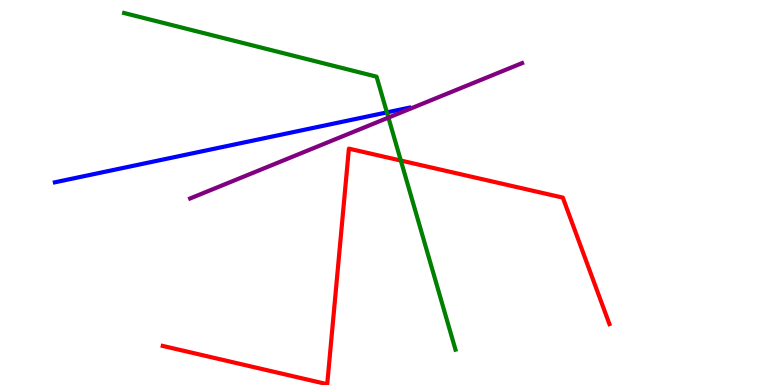[{'lines': ['blue', 'red'], 'intersections': []}, {'lines': ['green', 'red'], 'intersections': [{'x': 5.17, 'y': 5.83}]}, {'lines': ['purple', 'red'], 'intersections': []}, {'lines': ['blue', 'green'], 'intersections': [{'x': 4.99, 'y': 7.08}]}, {'lines': ['blue', 'purple'], 'intersections': []}, {'lines': ['green', 'purple'], 'intersections': [{'x': 5.01, 'y': 6.95}]}]